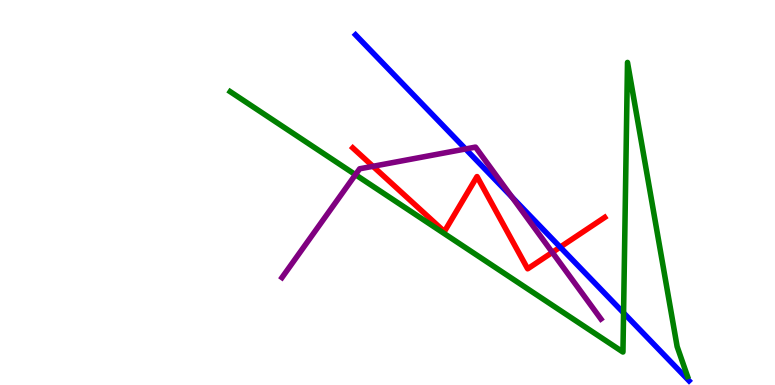[{'lines': ['blue', 'red'], 'intersections': [{'x': 7.23, 'y': 3.58}]}, {'lines': ['green', 'red'], 'intersections': []}, {'lines': ['purple', 'red'], 'intersections': [{'x': 4.81, 'y': 5.68}, {'x': 7.13, 'y': 3.45}]}, {'lines': ['blue', 'green'], 'intersections': [{'x': 8.05, 'y': 1.87}]}, {'lines': ['blue', 'purple'], 'intersections': [{'x': 6.01, 'y': 6.13}, {'x': 6.61, 'y': 4.88}]}, {'lines': ['green', 'purple'], 'intersections': [{'x': 4.59, 'y': 5.46}]}]